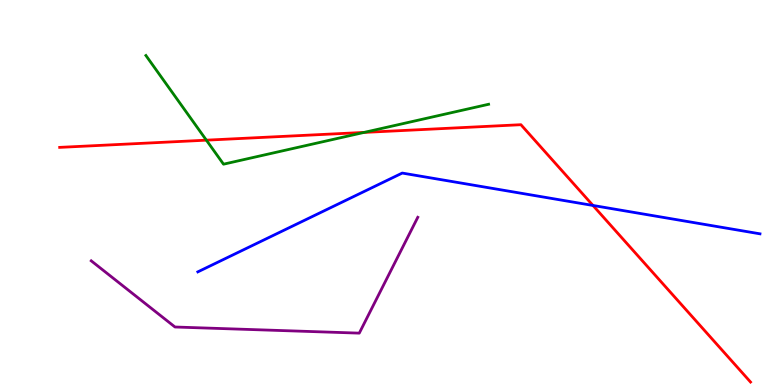[{'lines': ['blue', 'red'], 'intersections': [{'x': 7.65, 'y': 4.66}]}, {'lines': ['green', 'red'], 'intersections': [{'x': 2.66, 'y': 6.36}, {'x': 4.7, 'y': 6.56}]}, {'lines': ['purple', 'red'], 'intersections': []}, {'lines': ['blue', 'green'], 'intersections': []}, {'lines': ['blue', 'purple'], 'intersections': []}, {'lines': ['green', 'purple'], 'intersections': []}]